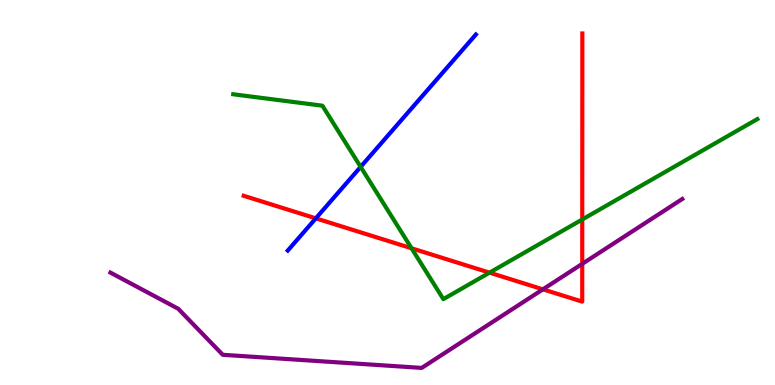[{'lines': ['blue', 'red'], 'intersections': [{'x': 4.08, 'y': 4.33}]}, {'lines': ['green', 'red'], 'intersections': [{'x': 5.31, 'y': 3.55}, {'x': 6.32, 'y': 2.92}, {'x': 7.51, 'y': 4.3}]}, {'lines': ['purple', 'red'], 'intersections': [{'x': 7.01, 'y': 2.48}, {'x': 7.51, 'y': 3.15}]}, {'lines': ['blue', 'green'], 'intersections': [{'x': 4.65, 'y': 5.67}]}, {'lines': ['blue', 'purple'], 'intersections': []}, {'lines': ['green', 'purple'], 'intersections': []}]